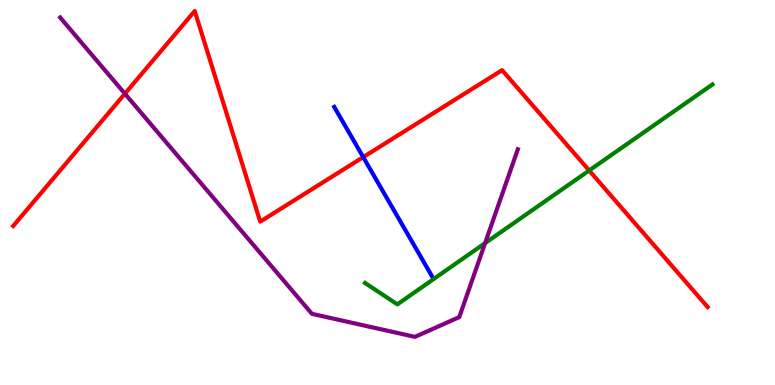[{'lines': ['blue', 'red'], 'intersections': [{'x': 4.69, 'y': 5.92}]}, {'lines': ['green', 'red'], 'intersections': [{'x': 7.6, 'y': 5.57}]}, {'lines': ['purple', 'red'], 'intersections': [{'x': 1.61, 'y': 7.57}]}, {'lines': ['blue', 'green'], 'intersections': []}, {'lines': ['blue', 'purple'], 'intersections': []}, {'lines': ['green', 'purple'], 'intersections': [{'x': 6.26, 'y': 3.69}]}]